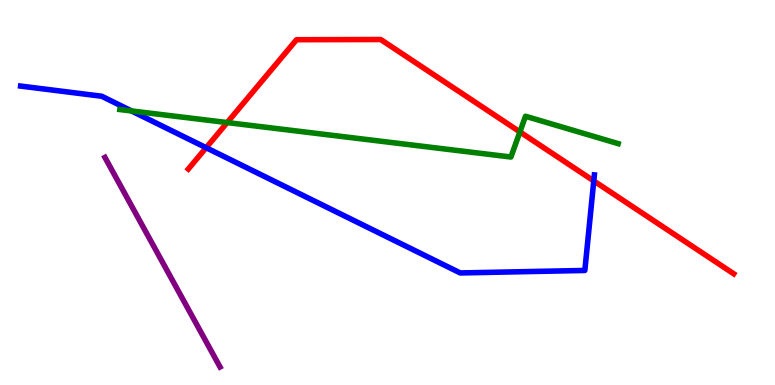[{'lines': ['blue', 'red'], 'intersections': [{'x': 2.66, 'y': 6.16}, {'x': 7.66, 'y': 5.3}]}, {'lines': ['green', 'red'], 'intersections': [{'x': 2.93, 'y': 6.82}, {'x': 6.71, 'y': 6.57}]}, {'lines': ['purple', 'red'], 'intersections': []}, {'lines': ['blue', 'green'], 'intersections': [{'x': 1.7, 'y': 7.12}]}, {'lines': ['blue', 'purple'], 'intersections': []}, {'lines': ['green', 'purple'], 'intersections': []}]